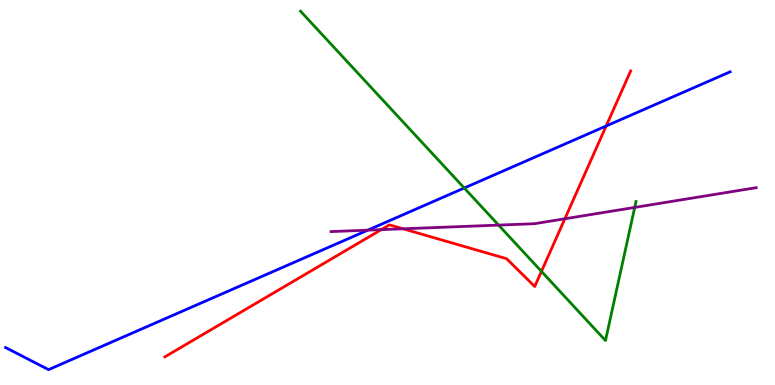[{'lines': ['blue', 'red'], 'intersections': [{'x': 7.82, 'y': 6.73}]}, {'lines': ['green', 'red'], 'intersections': [{'x': 6.99, 'y': 2.95}]}, {'lines': ['purple', 'red'], 'intersections': [{'x': 4.92, 'y': 4.04}, {'x': 5.2, 'y': 4.06}, {'x': 7.29, 'y': 4.32}]}, {'lines': ['blue', 'green'], 'intersections': [{'x': 5.99, 'y': 5.12}]}, {'lines': ['blue', 'purple'], 'intersections': [{'x': 4.75, 'y': 4.02}]}, {'lines': ['green', 'purple'], 'intersections': [{'x': 6.43, 'y': 4.15}, {'x': 8.19, 'y': 4.61}]}]